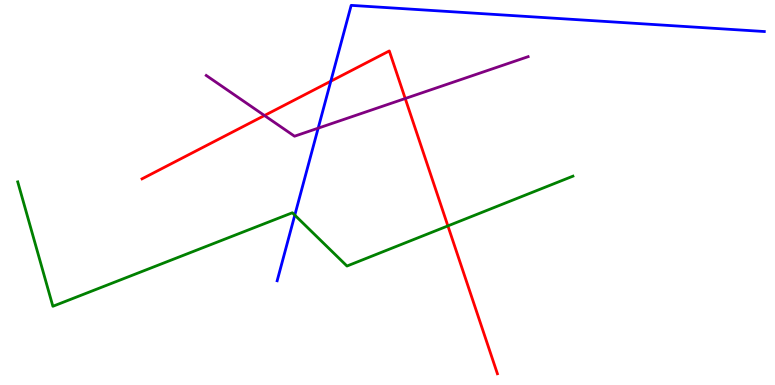[{'lines': ['blue', 'red'], 'intersections': [{'x': 4.27, 'y': 7.89}]}, {'lines': ['green', 'red'], 'intersections': [{'x': 5.78, 'y': 4.13}]}, {'lines': ['purple', 'red'], 'intersections': [{'x': 3.41, 'y': 7.0}, {'x': 5.23, 'y': 7.44}]}, {'lines': ['blue', 'green'], 'intersections': [{'x': 3.8, 'y': 4.41}]}, {'lines': ['blue', 'purple'], 'intersections': [{'x': 4.11, 'y': 6.67}]}, {'lines': ['green', 'purple'], 'intersections': []}]